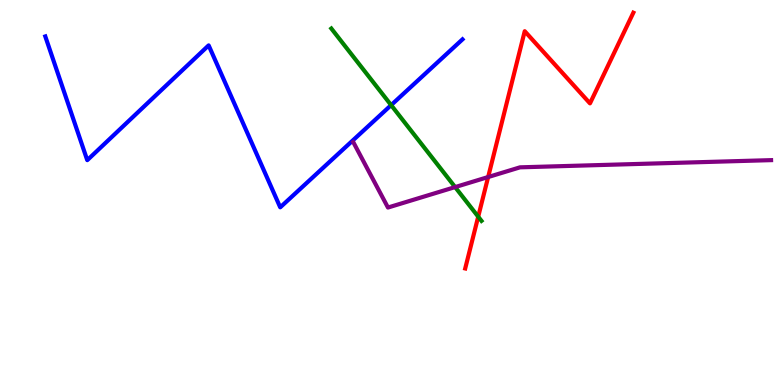[{'lines': ['blue', 'red'], 'intersections': []}, {'lines': ['green', 'red'], 'intersections': [{'x': 6.17, 'y': 4.37}]}, {'lines': ['purple', 'red'], 'intersections': [{'x': 6.3, 'y': 5.4}]}, {'lines': ['blue', 'green'], 'intersections': [{'x': 5.05, 'y': 7.27}]}, {'lines': ['blue', 'purple'], 'intersections': []}, {'lines': ['green', 'purple'], 'intersections': [{'x': 5.87, 'y': 5.14}]}]